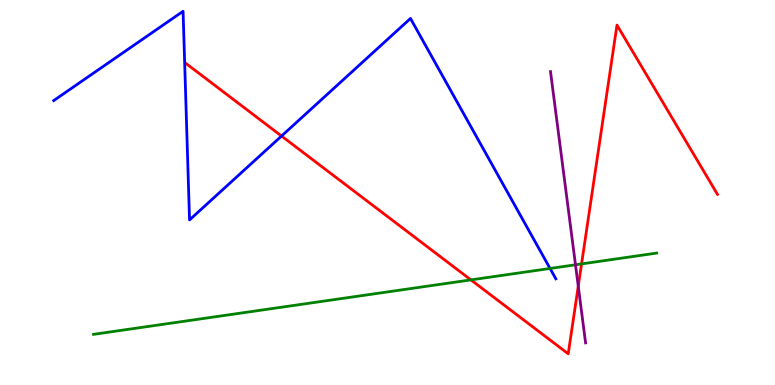[{'lines': ['blue', 'red'], 'intersections': [{'x': 3.63, 'y': 6.47}]}, {'lines': ['green', 'red'], 'intersections': [{'x': 6.08, 'y': 2.73}, {'x': 7.5, 'y': 3.15}]}, {'lines': ['purple', 'red'], 'intersections': [{'x': 7.46, 'y': 2.57}]}, {'lines': ['blue', 'green'], 'intersections': [{'x': 7.1, 'y': 3.03}]}, {'lines': ['blue', 'purple'], 'intersections': []}, {'lines': ['green', 'purple'], 'intersections': [{'x': 7.43, 'y': 3.12}]}]